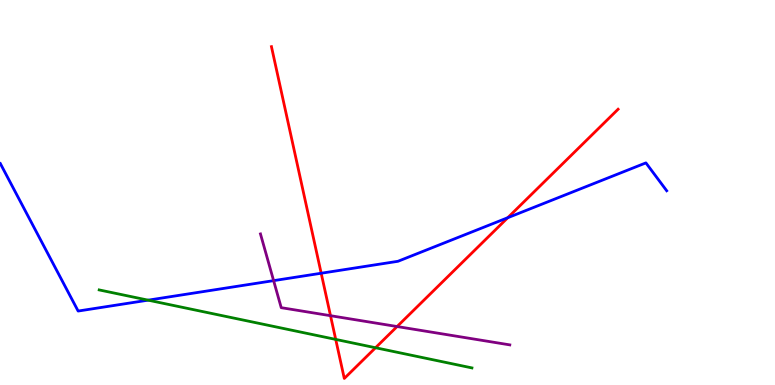[{'lines': ['blue', 'red'], 'intersections': [{'x': 4.14, 'y': 2.9}, {'x': 6.55, 'y': 4.35}]}, {'lines': ['green', 'red'], 'intersections': [{'x': 4.33, 'y': 1.18}, {'x': 4.85, 'y': 0.968}]}, {'lines': ['purple', 'red'], 'intersections': [{'x': 4.26, 'y': 1.8}, {'x': 5.12, 'y': 1.52}]}, {'lines': ['blue', 'green'], 'intersections': [{'x': 1.91, 'y': 2.2}]}, {'lines': ['blue', 'purple'], 'intersections': [{'x': 3.53, 'y': 2.71}]}, {'lines': ['green', 'purple'], 'intersections': []}]